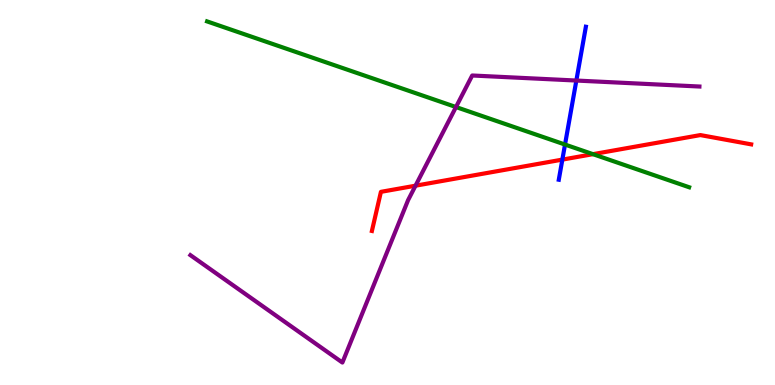[{'lines': ['blue', 'red'], 'intersections': [{'x': 7.26, 'y': 5.85}]}, {'lines': ['green', 'red'], 'intersections': [{'x': 7.65, 'y': 6.0}]}, {'lines': ['purple', 'red'], 'intersections': [{'x': 5.36, 'y': 5.18}]}, {'lines': ['blue', 'green'], 'intersections': [{'x': 7.29, 'y': 6.25}]}, {'lines': ['blue', 'purple'], 'intersections': [{'x': 7.44, 'y': 7.91}]}, {'lines': ['green', 'purple'], 'intersections': [{'x': 5.88, 'y': 7.22}]}]